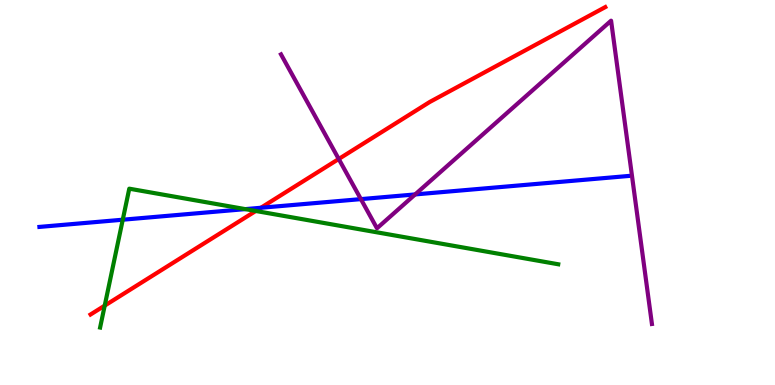[{'lines': ['blue', 'red'], 'intersections': [{'x': 3.37, 'y': 4.6}]}, {'lines': ['green', 'red'], 'intersections': [{'x': 1.35, 'y': 2.06}, {'x': 3.3, 'y': 4.52}]}, {'lines': ['purple', 'red'], 'intersections': [{'x': 4.37, 'y': 5.87}]}, {'lines': ['blue', 'green'], 'intersections': [{'x': 1.58, 'y': 4.29}, {'x': 3.16, 'y': 4.57}]}, {'lines': ['blue', 'purple'], 'intersections': [{'x': 4.66, 'y': 4.83}, {'x': 5.36, 'y': 4.95}]}, {'lines': ['green', 'purple'], 'intersections': []}]